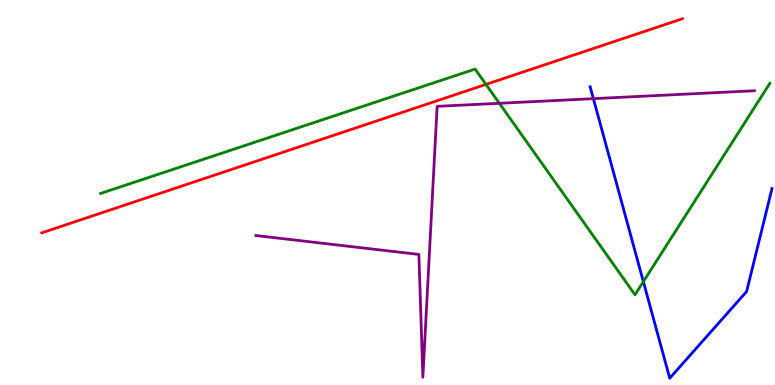[{'lines': ['blue', 'red'], 'intersections': []}, {'lines': ['green', 'red'], 'intersections': [{'x': 6.27, 'y': 7.81}]}, {'lines': ['purple', 'red'], 'intersections': []}, {'lines': ['blue', 'green'], 'intersections': [{'x': 8.3, 'y': 2.68}]}, {'lines': ['blue', 'purple'], 'intersections': [{'x': 7.66, 'y': 7.44}]}, {'lines': ['green', 'purple'], 'intersections': [{'x': 6.44, 'y': 7.32}]}]